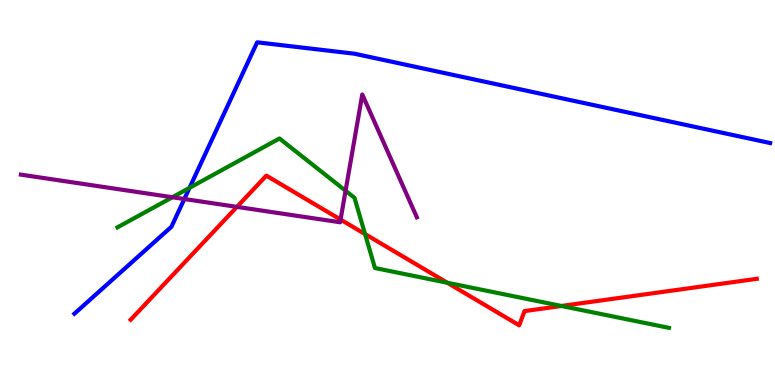[{'lines': ['blue', 'red'], 'intersections': []}, {'lines': ['green', 'red'], 'intersections': [{'x': 4.71, 'y': 3.92}, {'x': 5.77, 'y': 2.66}, {'x': 7.24, 'y': 2.05}]}, {'lines': ['purple', 'red'], 'intersections': [{'x': 3.06, 'y': 4.63}, {'x': 4.39, 'y': 4.3}]}, {'lines': ['blue', 'green'], 'intersections': [{'x': 2.45, 'y': 5.12}]}, {'lines': ['blue', 'purple'], 'intersections': [{'x': 2.38, 'y': 4.83}]}, {'lines': ['green', 'purple'], 'intersections': [{'x': 2.22, 'y': 4.88}, {'x': 4.46, 'y': 5.05}]}]